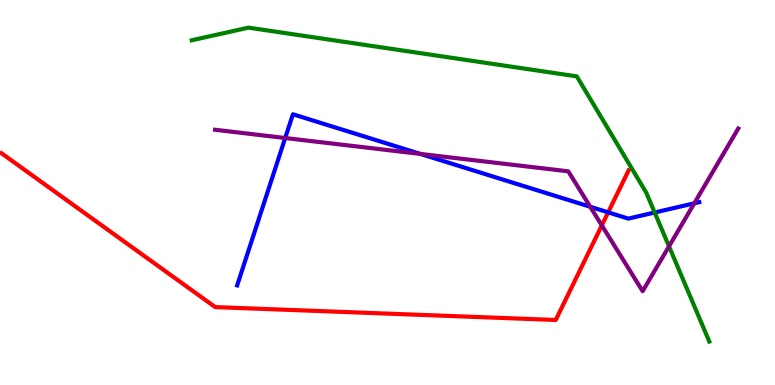[{'lines': ['blue', 'red'], 'intersections': [{'x': 7.85, 'y': 4.48}]}, {'lines': ['green', 'red'], 'intersections': []}, {'lines': ['purple', 'red'], 'intersections': [{'x': 7.77, 'y': 4.15}]}, {'lines': ['blue', 'green'], 'intersections': [{'x': 8.45, 'y': 4.48}]}, {'lines': ['blue', 'purple'], 'intersections': [{'x': 3.68, 'y': 6.42}, {'x': 5.42, 'y': 6.0}, {'x': 7.62, 'y': 4.63}, {'x': 8.96, 'y': 4.72}]}, {'lines': ['green', 'purple'], 'intersections': [{'x': 8.63, 'y': 3.6}]}]